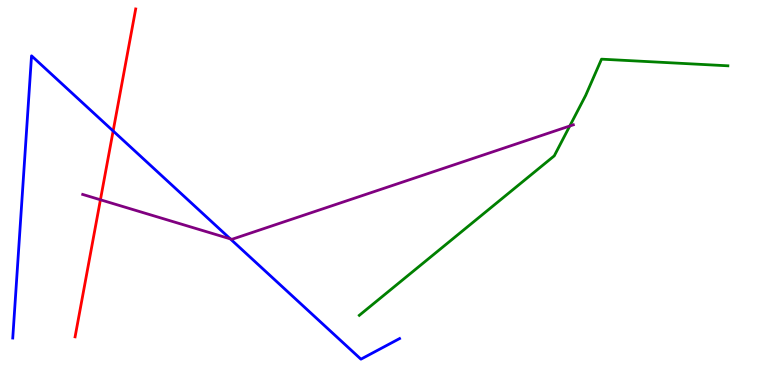[{'lines': ['blue', 'red'], 'intersections': [{'x': 1.46, 'y': 6.6}]}, {'lines': ['green', 'red'], 'intersections': []}, {'lines': ['purple', 'red'], 'intersections': [{'x': 1.3, 'y': 4.81}]}, {'lines': ['blue', 'green'], 'intersections': []}, {'lines': ['blue', 'purple'], 'intersections': [{'x': 2.97, 'y': 3.8}]}, {'lines': ['green', 'purple'], 'intersections': [{'x': 7.35, 'y': 6.73}]}]